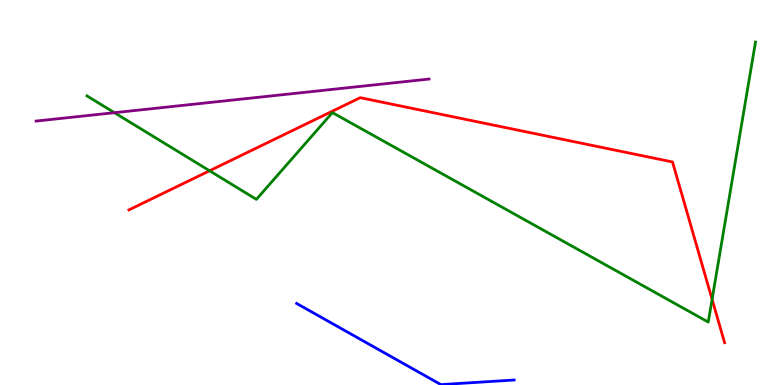[{'lines': ['blue', 'red'], 'intersections': []}, {'lines': ['green', 'red'], 'intersections': [{'x': 2.7, 'y': 5.56}, {'x': 9.19, 'y': 2.23}]}, {'lines': ['purple', 'red'], 'intersections': []}, {'lines': ['blue', 'green'], 'intersections': []}, {'lines': ['blue', 'purple'], 'intersections': []}, {'lines': ['green', 'purple'], 'intersections': [{'x': 1.48, 'y': 7.07}]}]